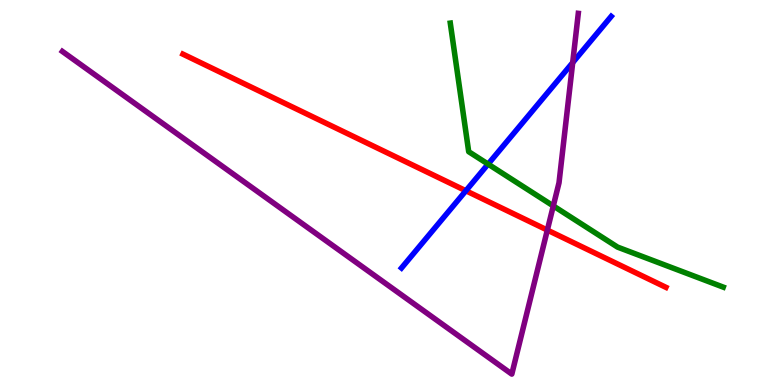[{'lines': ['blue', 'red'], 'intersections': [{'x': 6.01, 'y': 5.05}]}, {'lines': ['green', 'red'], 'intersections': []}, {'lines': ['purple', 'red'], 'intersections': [{'x': 7.06, 'y': 4.02}]}, {'lines': ['blue', 'green'], 'intersections': [{'x': 6.3, 'y': 5.74}]}, {'lines': ['blue', 'purple'], 'intersections': [{'x': 7.39, 'y': 8.37}]}, {'lines': ['green', 'purple'], 'intersections': [{'x': 7.14, 'y': 4.65}]}]